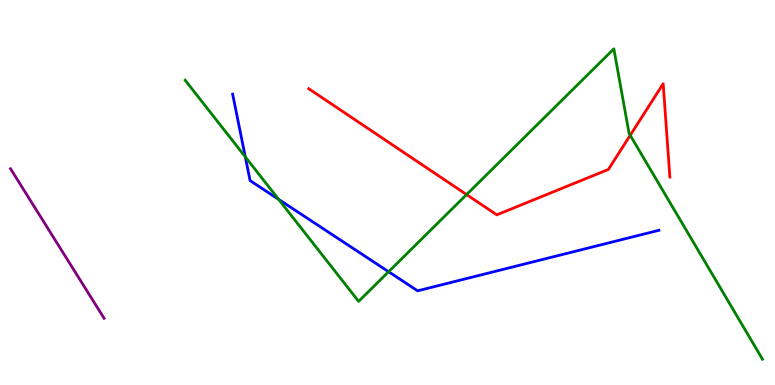[{'lines': ['blue', 'red'], 'intersections': []}, {'lines': ['green', 'red'], 'intersections': [{'x': 6.02, 'y': 4.95}, {'x': 8.13, 'y': 6.49}]}, {'lines': ['purple', 'red'], 'intersections': []}, {'lines': ['blue', 'green'], 'intersections': [{'x': 3.17, 'y': 5.93}, {'x': 3.6, 'y': 4.82}, {'x': 5.01, 'y': 2.94}]}, {'lines': ['blue', 'purple'], 'intersections': []}, {'lines': ['green', 'purple'], 'intersections': []}]